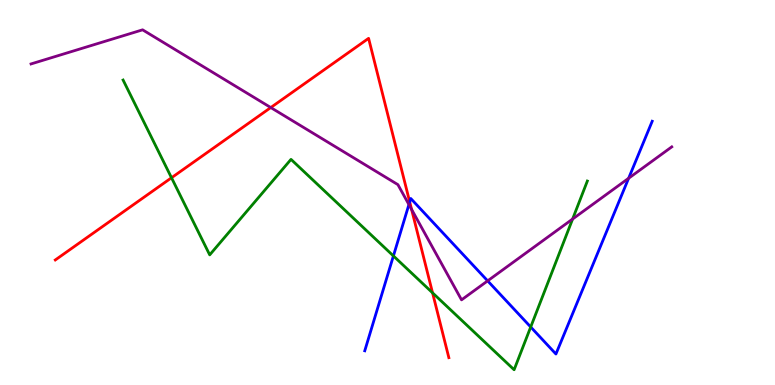[{'lines': ['blue', 'red'], 'intersections': [{'x': 5.29, 'y': 4.75}]}, {'lines': ['green', 'red'], 'intersections': [{'x': 2.21, 'y': 5.38}, {'x': 5.58, 'y': 2.39}]}, {'lines': ['purple', 'red'], 'intersections': [{'x': 3.49, 'y': 7.21}, {'x': 5.31, 'y': 4.56}]}, {'lines': ['blue', 'green'], 'intersections': [{'x': 5.08, 'y': 3.35}, {'x': 6.85, 'y': 1.51}]}, {'lines': ['blue', 'purple'], 'intersections': [{'x': 5.28, 'y': 4.69}, {'x': 6.29, 'y': 2.7}, {'x': 8.11, 'y': 5.37}]}, {'lines': ['green', 'purple'], 'intersections': [{'x': 7.39, 'y': 4.31}]}]